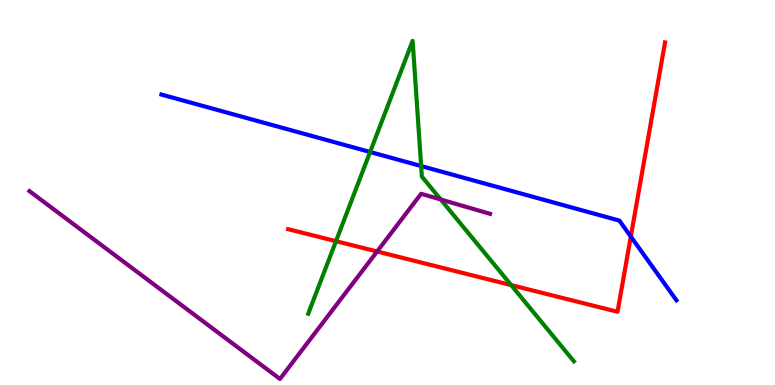[{'lines': ['blue', 'red'], 'intersections': [{'x': 8.14, 'y': 3.86}]}, {'lines': ['green', 'red'], 'intersections': [{'x': 4.34, 'y': 3.74}, {'x': 6.6, 'y': 2.59}]}, {'lines': ['purple', 'red'], 'intersections': [{'x': 4.87, 'y': 3.47}]}, {'lines': ['blue', 'green'], 'intersections': [{'x': 4.78, 'y': 6.05}, {'x': 5.43, 'y': 5.69}]}, {'lines': ['blue', 'purple'], 'intersections': []}, {'lines': ['green', 'purple'], 'intersections': [{'x': 5.69, 'y': 4.82}]}]